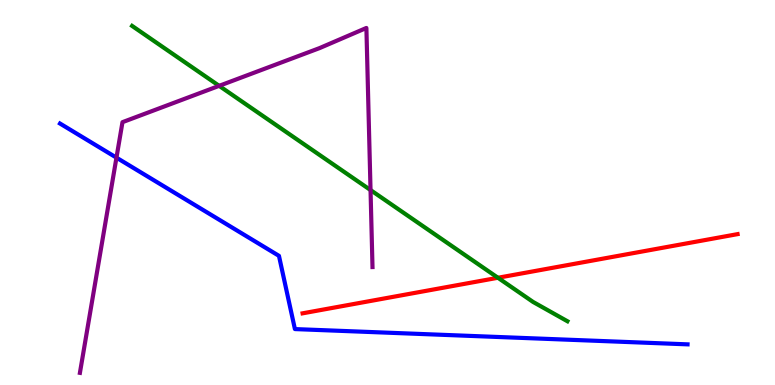[{'lines': ['blue', 'red'], 'intersections': []}, {'lines': ['green', 'red'], 'intersections': [{'x': 6.43, 'y': 2.79}]}, {'lines': ['purple', 'red'], 'intersections': []}, {'lines': ['blue', 'green'], 'intersections': []}, {'lines': ['blue', 'purple'], 'intersections': [{'x': 1.5, 'y': 5.91}]}, {'lines': ['green', 'purple'], 'intersections': [{'x': 2.83, 'y': 7.77}, {'x': 4.78, 'y': 5.06}]}]